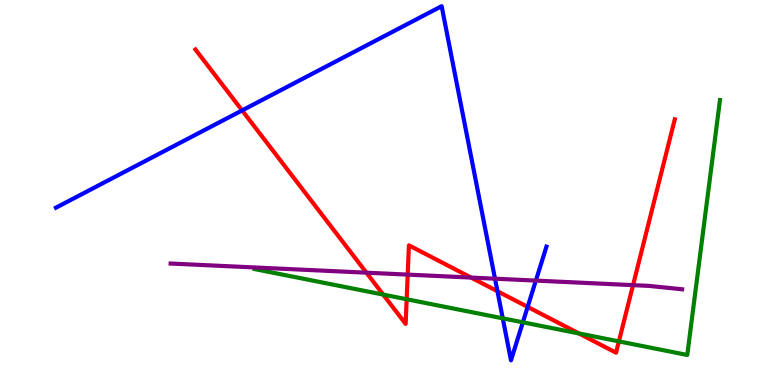[{'lines': ['blue', 'red'], 'intersections': [{'x': 3.12, 'y': 7.13}, {'x': 6.42, 'y': 2.44}, {'x': 6.81, 'y': 2.03}]}, {'lines': ['green', 'red'], 'intersections': [{'x': 4.94, 'y': 2.35}, {'x': 5.25, 'y': 2.23}, {'x': 7.47, 'y': 1.34}, {'x': 7.99, 'y': 1.13}]}, {'lines': ['purple', 'red'], 'intersections': [{'x': 4.73, 'y': 2.92}, {'x': 5.26, 'y': 2.87}, {'x': 6.08, 'y': 2.79}, {'x': 8.17, 'y': 2.59}]}, {'lines': ['blue', 'green'], 'intersections': [{'x': 6.49, 'y': 1.73}, {'x': 6.75, 'y': 1.63}]}, {'lines': ['blue', 'purple'], 'intersections': [{'x': 6.39, 'y': 2.76}, {'x': 6.91, 'y': 2.71}]}, {'lines': ['green', 'purple'], 'intersections': []}]